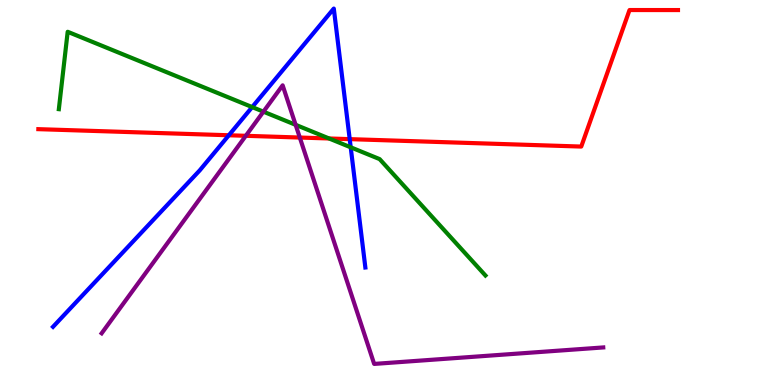[{'lines': ['blue', 'red'], 'intersections': [{'x': 2.95, 'y': 6.49}, {'x': 4.51, 'y': 6.39}]}, {'lines': ['green', 'red'], 'intersections': [{'x': 4.25, 'y': 6.4}]}, {'lines': ['purple', 'red'], 'intersections': [{'x': 3.17, 'y': 6.47}, {'x': 3.87, 'y': 6.43}]}, {'lines': ['blue', 'green'], 'intersections': [{'x': 3.25, 'y': 7.22}, {'x': 4.53, 'y': 6.17}]}, {'lines': ['blue', 'purple'], 'intersections': []}, {'lines': ['green', 'purple'], 'intersections': [{'x': 3.4, 'y': 7.1}, {'x': 3.81, 'y': 6.76}]}]